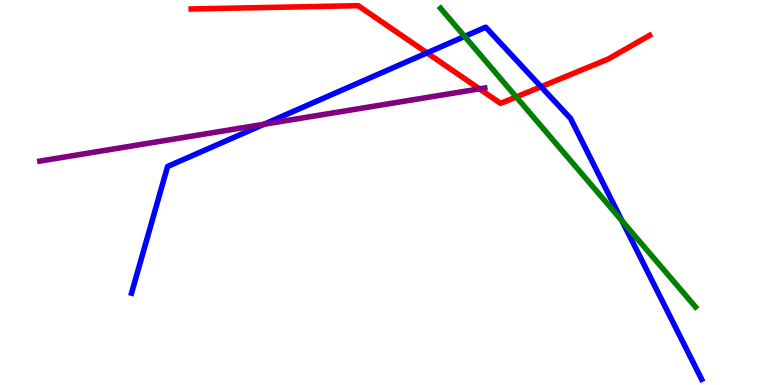[{'lines': ['blue', 'red'], 'intersections': [{'x': 5.51, 'y': 8.63}, {'x': 6.98, 'y': 7.75}]}, {'lines': ['green', 'red'], 'intersections': [{'x': 6.66, 'y': 7.48}]}, {'lines': ['purple', 'red'], 'intersections': [{'x': 6.19, 'y': 7.69}]}, {'lines': ['blue', 'green'], 'intersections': [{'x': 5.99, 'y': 9.05}, {'x': 8.03, 'y': 4.26}]}, {'lines': ['blue', 'purple'], 'intersections': [{'x': 3.41, 'y': 6.77}]}, {'lines': ['green', 'purple'], 'intersections': []}]